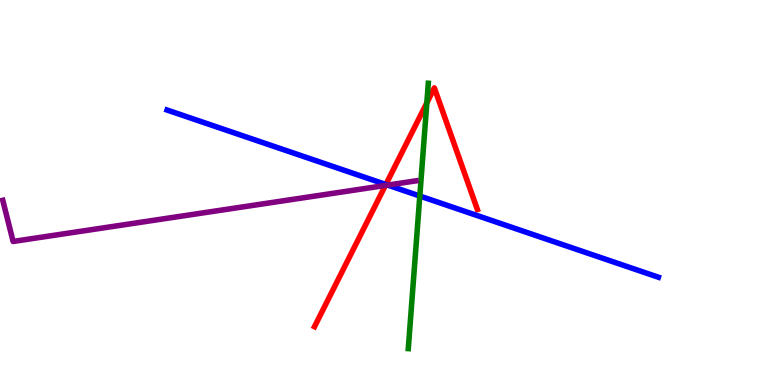[{'lines': ['blue', 'red'], 'intersections': [{'x': 4.98, 'y': 5.21}]}, {'lines': ['green', 'red'], 'intersections': [{'x': 5.51, 'y': 7.33}]}, {'lines': ['purple', 'red'], 'intersections': [{'x': 4.97, 'y': 5.18}]}, {'lines': ['blue', 'green'], 'intersections': [{'x': 5.42, 'y': 4.91}]}, {'lines': ['blue', 'purple'], 'intersections': [{'x': 5.0, 'y': 5.19}]}, {'lines': ['green', 'purple'], 'intersections': []}]